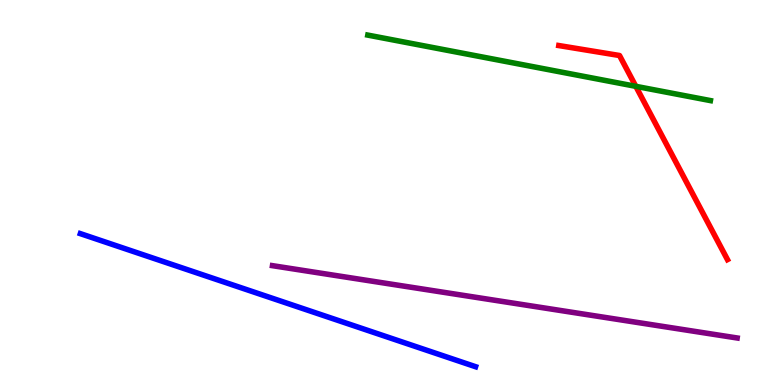[{'lines': ['blue', 'red'], 'intersections': []}, {'lines': ['green', 'red'], 'intersections': [{'x': 8.2, 'y': 7.76}]}, {'lines': ['purple', 'red'], 'intersections': []}, {'lines': ['blue', 'green'], 'intersections': []}, {'lines': ['blue', 'purple'], 'intersections': []}, {'lines': ['green', 'purple'], 'intersections': []}]